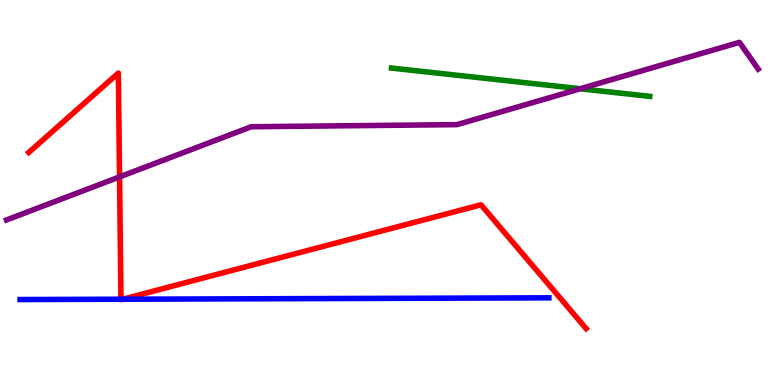[{'lines': ['blue', 'red'], 'intersections': [{'x': 1.56, 'y': 2.23}, {'x': 1.58, 'y': 2.23}]}, {'lines': ['green', 'red'], 'intersections': []}, {'lines': ['purple', 'red'], 'intersections': [{'x': 1.54, 'y': 5.41}]}, {'lines': ['blue', 'green'], 'intersections': []}, {'lines': ['blue', 'purple'], 'intersections': []}, {'lines': ['green', 'purple'], 'intersections': [{'x': 7.49, 'y': 7.7}]}]